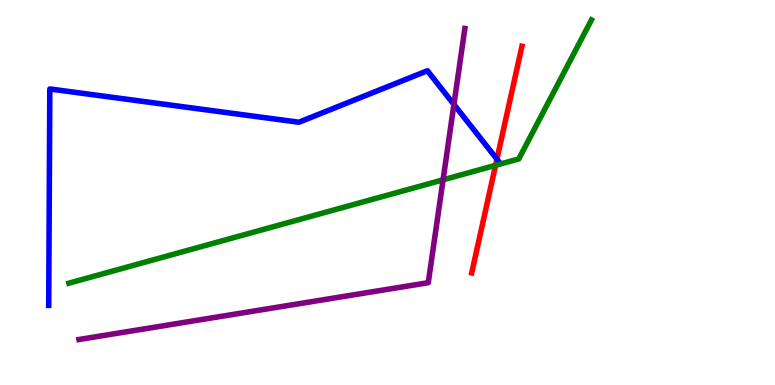[{'lines': ['blue', 'red'], 'intersections': [{'x': 6.41, 'y': 5.87}]}, {'lines': ['green', 'red'], 'intersections': [{'x': 6.39, 'y': 5.71}]}, {'lines': ['purple', 'red'], 'intersections': []}, {'lines': ['blue', 'green'], 'intersections': []}, {'lines': ['blue', 'purple'], 'intersections': [{'x': 5.86, 'y': 7.29}]}, {'lines': ['green', 'purple'], 'intersections': [{'x': 5.72, 'y': 5.33}]}]